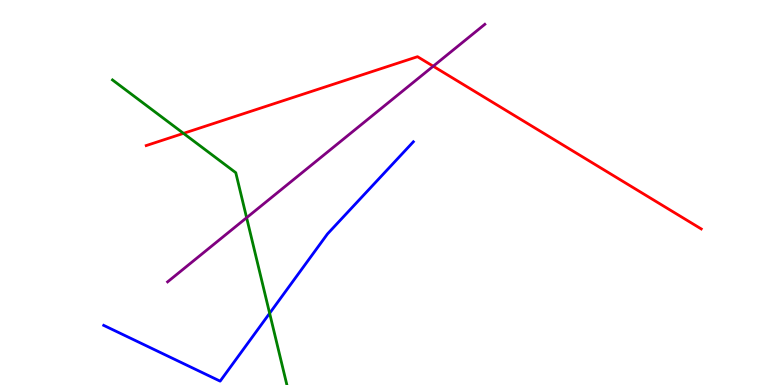[{'lines': ['blue', 'red'], 'intersections': []}, {'lines': ['green', 'red'], 'intersections': [{'x': 2.37, 'y': 6.54}]}, {'lines': ['purple', 'red'], 'intersections': [{'x': 5.59, 'y': 8.28}]}, {'lines': ['blue', 'green'], 'intersections': [{'x': 3.48, 'y': 1.86}]}, {'lines': ['blue', 'purple'], 'intersections': []}, {'lines': ['green', 'purple'], 'intersections': [{'x': 3.18, 'y': 4.35}]}]